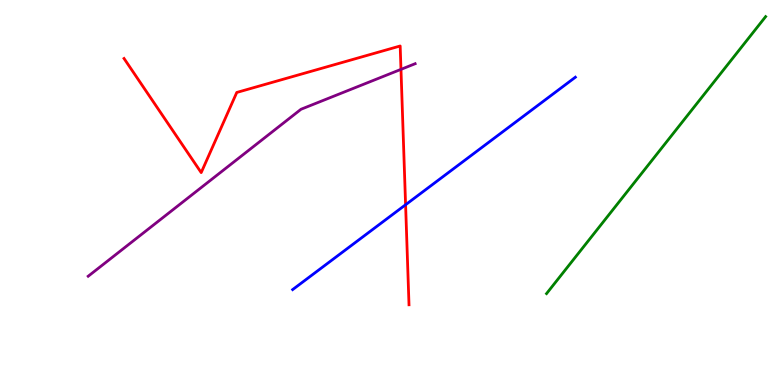[{'lines': ['blue', 'red'], 'intersections': [{'x': 5.23, 'y': 4.68}]}, {'lines': ['green', 'red'], 'intersections': []}, {'lines': ['purple', 'red'], 'intersections': [{'x': 5.17, 'y': 8.2}]}, {'lines': ['blue', 'green'], 'intersections': []}, {'lines': ['blue', 'purple'], 'intersections': []}, {'lines': ['green', 'purple'], 'intersections': []}]